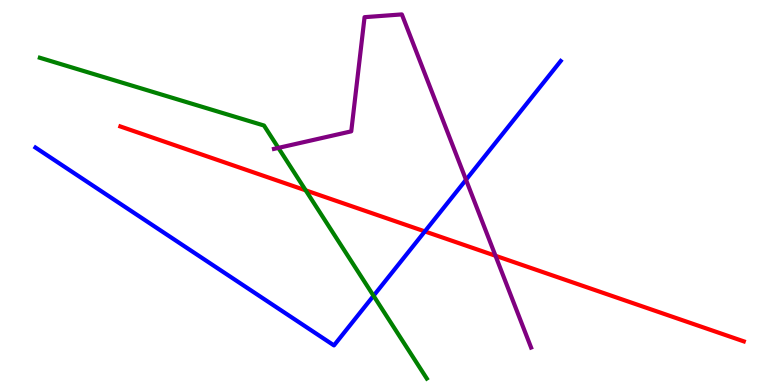[{'lines': ['blue', 'red'], 'intersections': [{'x': 5.48, 'y': 3.99}]}, {'lines': ['green', 'red'], 'intersections': [{'x': 3.94, 'y': 5.06}]}, {'lines': ['purple', 'red'], 'intersections': [{'x': 6.39, 'y': 3.36}]}, {'lines': ['blue', 'green'], 'intersections': [{'x': 4.82, 'y': 2.32}]}, {'lines': ['blue', 'purple'], 'intersections': [{'x': 6.01, 'y': 5.33}]}, {'lines': ['green', 'purple'], 'intersections': [{'x': 3.59, 'y': 6.16}]}]